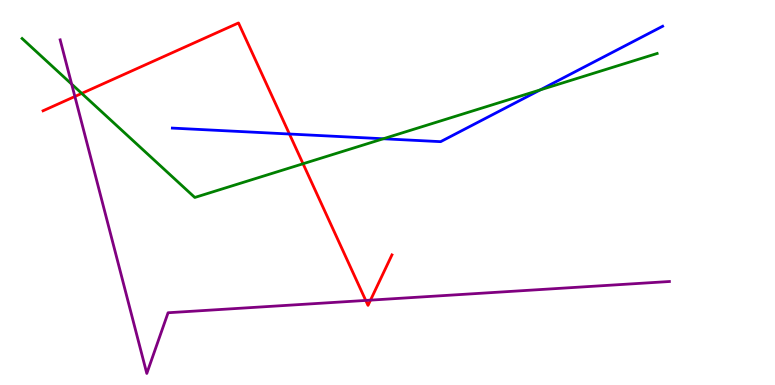[{'lines': ['blue', 'red'], 'intersections': [{'x': 3.73, 'y': 6.52}]}, {'lines': ['green', 'red'], 'intersections': [{'x': 1.05, 'y': 7.57}, {'x': 3.91, 'y': 5.75}]}, {'lines': ['purple', 'red'], 'intersections': [{'x': 0.966, 'y': 7.49}, {'x': 4.72, 'y': 2.2}, {'x': 4.78, 'y': 2.2}]}, {'lines': ['blue', 'green'], 'intersections': [{'x': 4.95, 'y': 6.4}, {'x': 6.97, 'y': 7.66}]}, {'lines': ['blue', 'purple'], 'intersections': []}, {'lines': ['green', 'purple'], 'intersections': [{'x': 0.925, 'y': 7.81}]}]